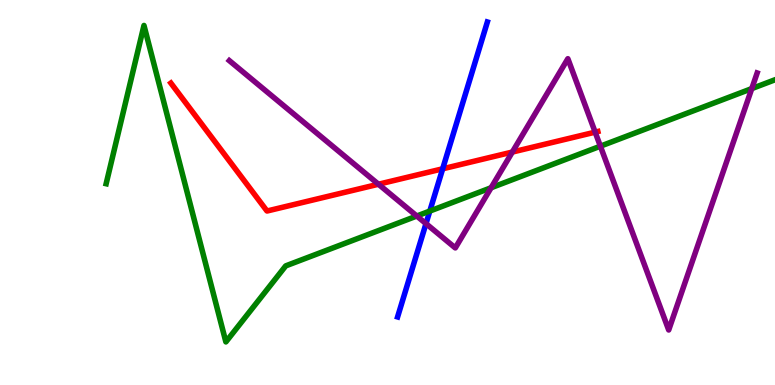[{'lines': ['blue', 'red'], 'intersections': [{'x': 5.71, 'y': 5.62}]}, {'lines': ['green', 'red'], 'intersections': []}, {'lines': ['purple', 'red'], 'intersections': [{'x': 4.88, 'y': 5.21}, {'x': 6.61, 'y': 6.05}, {'x': 7.68, 'y': 6.57}]}, {'lines': ['blue', 'green'], 'intersections': [{'x': 5.55, 'y': 4.52}]}, {'lines': ['blue', 'purple'], 'intersections': [{'x': 5.5, 'y': 4.19}]}, {'lines': ['green', 'purple'], 'intersections': [{'x': 5.38, 'y': 4.39}, {'x': 6.34, 'y': 5.12}, {'x': 7.75, 'y': 6.2}, {'x': 9.7, 'y': 7.7}]}]